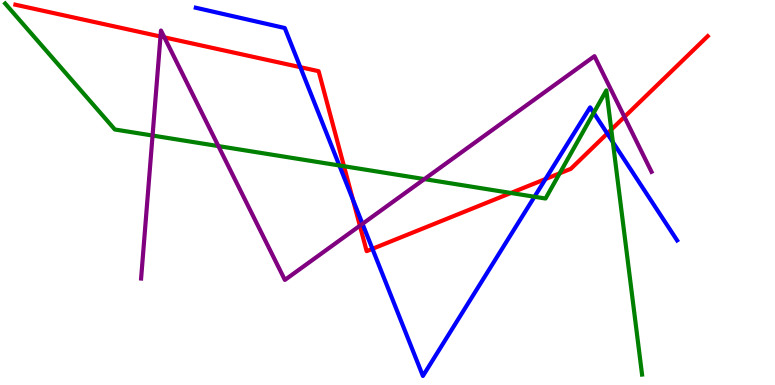[{'lines': ['blue', 'red'], 'intersections': [{'x': 3.88, 'y': 8.26}, {'x': 4.55, 'y': 4.81}, {'x': 4.81, 'y': 3.54}, {'x': 7.04, 'y': 5.35}, {'x': 7.84, 'y': 6.53}]}, {'lines': ['green', 'red'], 'intersections': [{'x': 4.44, 'y': 5.68}, {'x': 6.59, 'y': 4.99}, {'x': 7.22, 'y': 5.5}, {'x': 7.89, 'y': 6.63}]}, {'lines': ['purple', 'red'], 'intersections': [{'x': 2.07, 'y': 9.05}, {'x': 2.12, 'y': 9.03}, {'x': 4.64, 'y': 4.14}, {'x': 8.06, 'y': 6.96}]}, {'lines': ['blue', 'green'], 'intersections': [{'x': 4.38, 'y': 5.7}, {'x': 6.9, 'y': 4.89}, {'x': 7.66, 'y': 7.07}, {'x': 7.91, 'y': 6.31}]}, {'lines': ['blue', 'purple'], 'intersections': [{'x': 4.68, 'y': 4.19}]}, {'lines': ['green', 'purple'], 'intersections': [{'x': 1.97, 'y': 6.48}, {'x': 2.82, 'y': 6.21}, {'x': 5.48, 'y': 5.35}]}]